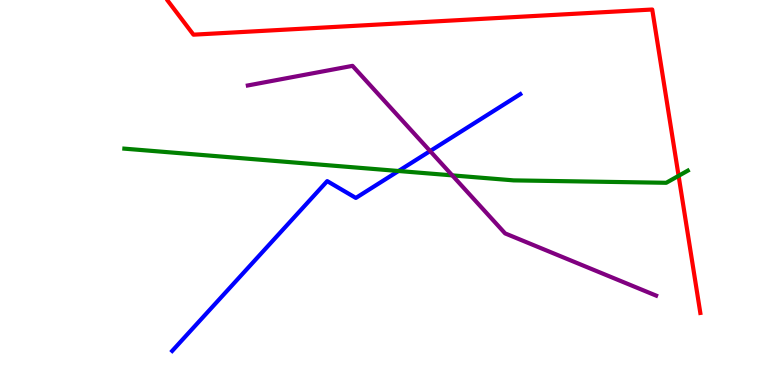[{'lines': ['blue', 'red'], 'intersections': []}, {'lines': ['green', 'red'], 'intersections': [{'x': 8.76, 'y': 5.43}]}, {'lines': ['purple', 'red'], 'intersections': []}, {'lines': ['blue', 'green'], 'intersections': [{'x': 5.14, 'y': 5.56}]}, {'lines': ['blue', 'purple'], 'intersections': [{'x': 5.55, 'y': 6.08}]}, {'lines': ['green', 'purple'], 'intersections': [{'x': 5.84, 'y': 5.44}]}]